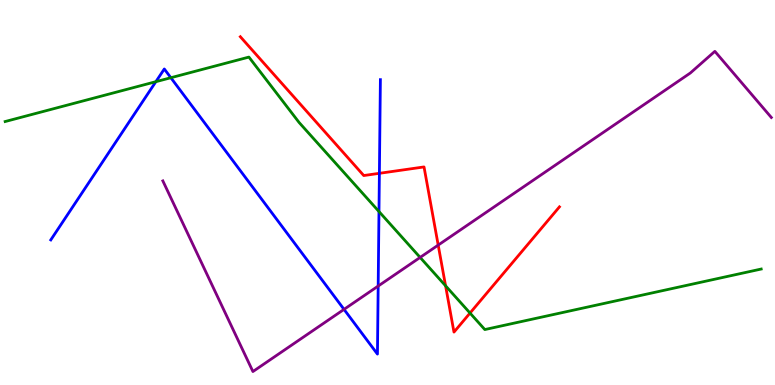[{'lines': ['blue', 'red'], 'intersections': [{'x': 4.9, 'y': 5.5}]}, {'lines': ['green', 'red'], 'intersections': [{'x': 5.75, 'y': 2.58}, {'x': 6.06, 'y': 1.87}]}, {'lines': ['purple', 'red'], 'intersections': [{'x': 5.65, 'y': 3.63}]}, {'lines': ['blue', 'green'], 'intersections': [{'x': 2.01, 'y': 7.88}, {'x': 2.2, 'y': 7.98}, {'x': 4.89, 'y': 4.51}]}, {'lines': ['blue', 'purple'], 'intersections': [{'x': 4.44, 'y': 1.96}, {'x': 4.88, 'y': 2.57}]}, {'lines': ['green', 'purple'], 'intersections': [{'x': 5.42, 'y': 3.31}]}]